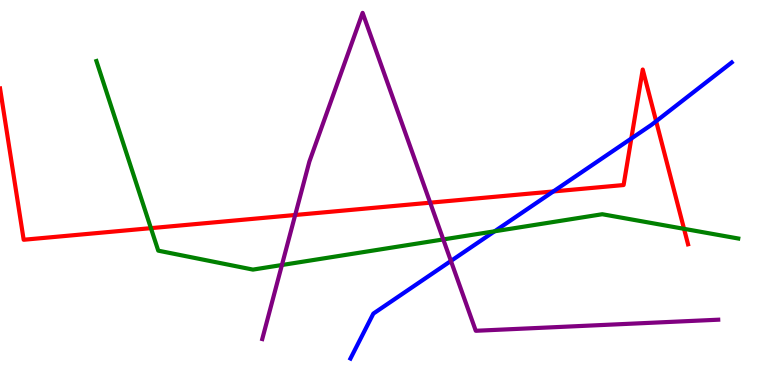[{'lines': ['blue', 'red'], 'intersections': [{'x': 7.14, 'y': 5.03}, {'x': 8.15, 'y': 6.4}, {'x': 8.47, 'y': 6.85}]}, {'lines': ['green', 'red'], 'intersections': [{'x': 1.95, 'y': 4.07}, {'x': 8.83, 'y': 4.06}]}, {'lines': ['purple', 'red'], 'intersections': [{'x': 3.81, 'y': 4.42}, {'x': 5.55, 'y': 4.74}]}, {'lines': ['blue', 'green'], 'intersections': [{'x': 6.38, 'y': 3.99}]}, {'lines': ['blue', 'purple'], 'intersections': [{'x': 5.82, 'y': 3.22}]}, {'lines': ['green', 'purple'], 'intersections': [{'x': 3.64, 'y': 3.12}, {'x': 5.72, 'y': 3.78}]}]